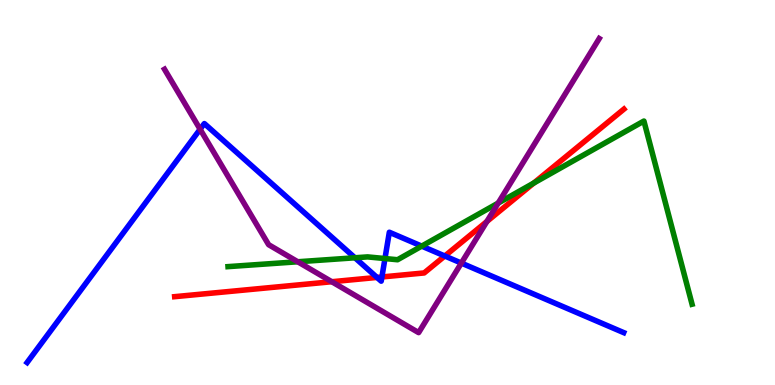[{'lines': ['blue', 'red'], 'intersections': [{'x': 4.86, 'y': 2.79}, {'x': 4.93, 'y': 2.81}, {'x': 5.74, 'y': 3.35}]}, {'lines': ['green', 'red'], 'intersections': [{'x': 6.89, 'y': 5.25}]}, {'lines': ['purple', 'red'], 'intersections': [{'x': 4.28, 'y': 2.68}, {'x': 6.28, 'y': 4.25}]}, {'lines': ['blue', 'green'], 'intersections': [{'x': 4.58, 'y': 3.3}, {'x': 4.97, 'y': 3.28}, {'x': 5.44, 'y': 3.61}]}, {'lines': ['blue', 'purple'], 'intersections': [{'x': 2.58, 'y': 6.64}, {'x': 5.95, 'y': 3.17}]}, {'lines': ['green', 'purple'], 'intersections': [{'x': 3.84, 'y': 3.2}, {'x': 6.43, 'y': 4.73}]}]